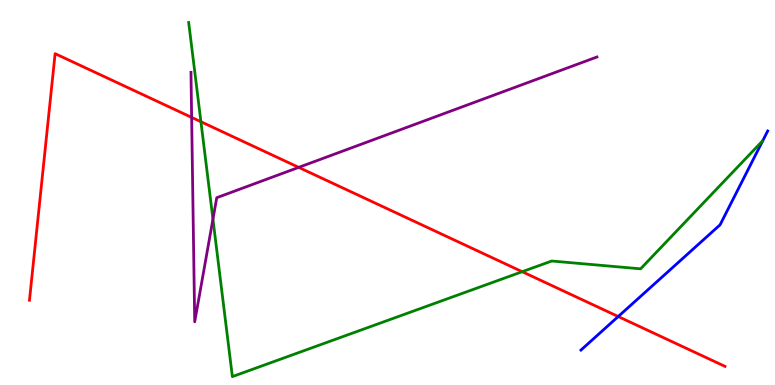[{'lines': ['blue', 'red'], 'intersections': [{'x': 7.98, 'y': 1.78}]}, {'lines': ['green', 'red'], 'intersections': [{'x': 2.59, 'y': 6.84}, {'x': 6.74, 'y': 2.94}]}, {'lines': ['purple', 'red'], 'intersections': [{'x': 2.47, 'y': 6.95}, {'x': 3.85, 'y': 5.65}]}, {'lines': ['blue', 'green'], 'intersections': []}, {'lines': ['blue', 'purple'], 'intersections': []}, {'lines': ['green', 'purple'], 'intersections': [{'x': 2.75, 'y': 4.31}]}]